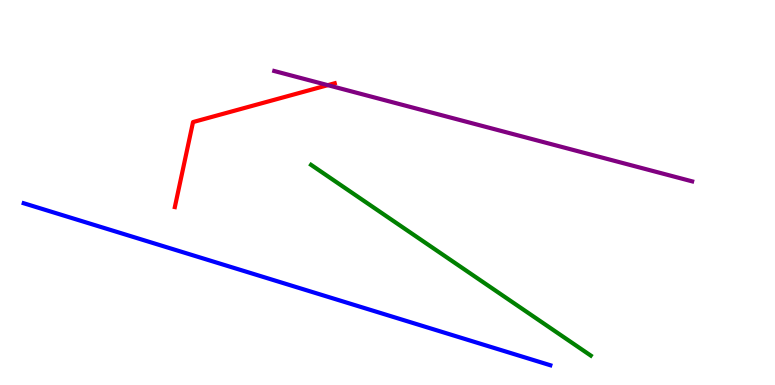[{'lines': ['blue', 'red'], 'intersections': []}, {'lines': ['green', 'red'], 'intersections': []}, {'lines': ['purple', 'red'], 'intersections': [{'x': 4.23, 'y': 7.79}]}, {'lines': ['blue', 'green'], 'intersections': []}, {'lines': ['blue', 'purple'], 'intersections': []}, {'lines': ['green', 'purple'], 'intersections': []}]